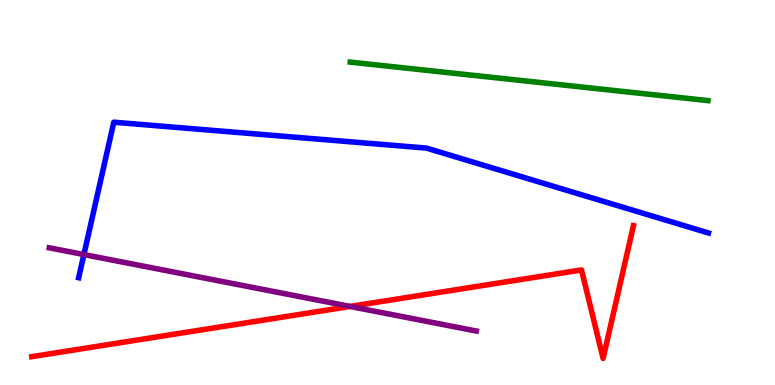[{'lines': ['blue', 'red'], 'intersections': []}, {'lines': ['green', 'red'], 'intersections': []}, {'lines': ['purple', 'red'], 'intersections': [{'x': 4.52, 'y': 2.04}]}, {'lines': ['blue', 'green'], 'intersections': []}, {'lines': ['blue', 'purple'], 'intersections': [{'x': 1.08, 'y': 3.39}]}, {'lines': ['green', 'purple'], 'intersections': []}]